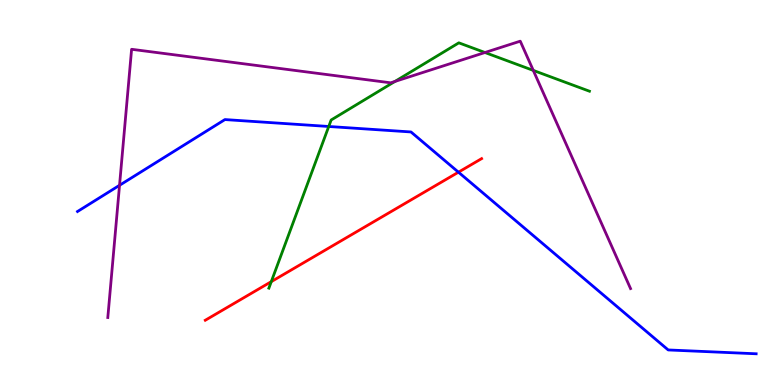[{'lines': ['blue', 'red'], 'intersections': [{'x': 5.92, 'y': 5.53}]}, {'lines': ['green', 'red'], 'intersections': [{'x': 3.5, 'y': 2.68}]}, {'lines': ['purple', 'red'], 'intersections': []}, {'lines': ['blue', 'green'], 'intersections': [{'x': 4.24, 'y': 6.71}]}, {'lines': ['blue', 'purple'], 'intersections': [{'x': 1.54, 'y': 5.19}]}, {'lines': ['green', 'purple'], 'intersections': [{'x': 5.1, 'y': 7.88}, {'x': 6.26, 'y': 8.64}, {'x': 6.88, 'y': 8.17}]}]